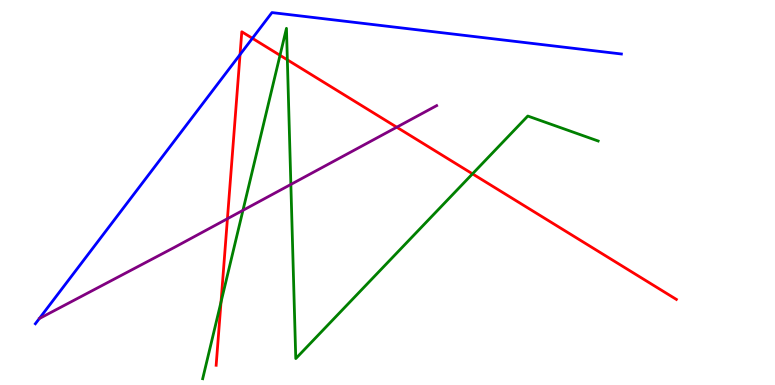[{'lines': ['blue', 'red'], 'intersections': [{'x': 3.1, 'y': 8.58}, {'x': 3.26, 'y': 9.0}]}, {'lines': ['green', 'red'], 'intersections': [{'x': 2.85, 'y': 2.15}, {'x': 3.61, 'y': 8.56}, {'x': 3.71, 'y': 8.45}, {'x': 6.1, 'y': 5.48}]}, {'lines': ['purple', 'red'], 'intersections': [{'x': 2.93, 'y': 4.32}, {'x': 5.12, 'y': 6.7}]}, {'lines': ['blue', 'green'], 'intersections': []}, {'lines': ['blue', 'purple'], 'intersections': []}, {'lines': ['green', 'purple'], 'intersections': [{'x': 3.13, 'y': 4.54}, {'x': 3.75, 'y': 5.21}]}]